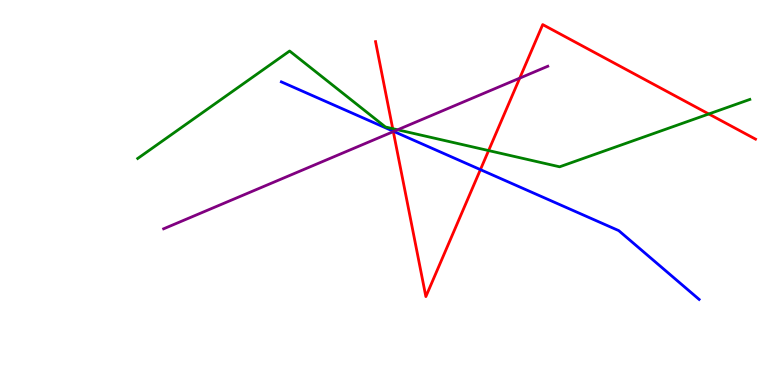[{'lines': ['blue', 'red'], 'intersections': [{'x': 5.07, 'y': 6.59}, {'x': 6.2, 'y': 5.59}]}, {'lines': ['green', 'red'], 'intersections': [{'x': 5.07, 'y': 6.66}, {'x': 6.3, 'y': 6.09}, {'x': 9.15, 'y': 7.04}]}, {'lines': ['purple', 'red'], 'intersections': [{'x': 5.07, 'y': 6.58}, {'x': 6.71, 'y': 7.97}]}, {'lines': ['blue', 'green'], 'intersections': []}, {'lines': ['blue', 'purple'], 'intersections': [{'x': 5.08, 'y': 6.59}]}, {'lines': ['green', 'purple'], 'intersections': [{'x': 5.13, 'y': 6.63}]}]